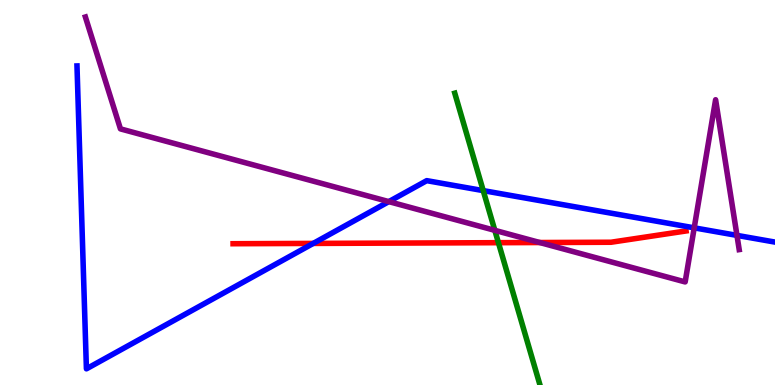[{'lines': ['blue', 'red'], 'intersections': [{'x': 4.04, 'y': 3.68}]}, {'lines': ['green', 'red'], 'intersections': [{'x': 6.43, 'y': 3.7}]}, {'lines': ['purple', 'red'], 'intersections': [{'x': 6.96, 'y': 3.7}]}, {'lines': ['blue', 'green'], 'intersections': [{'x': 6.24, 'y': 5.05}]}, {'lines': ['blue', 'purple'], 'intersections': [{'x': 5.02, 'y': 4.76}, {'x': 8.96, 'y': 4.08}, {'x': 9.51, 'y': 3.89}]}, {'lines': ['green', 'purple'], 'intersections': [{'x': 6.38, 'y': 4.02}]}]